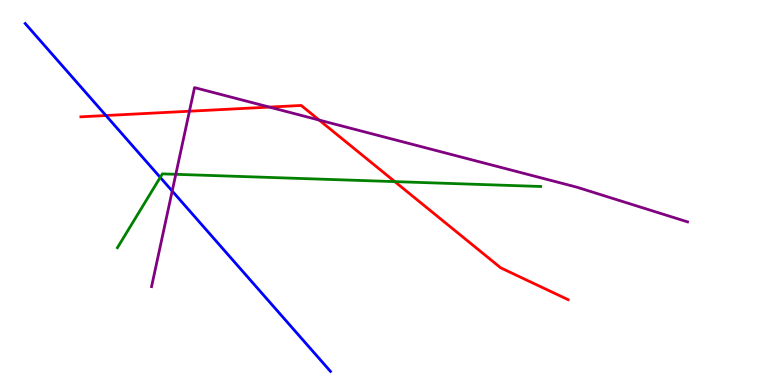[{'lines': ['blue', 'red'], 'intersections': [{'x': 1.37, 'y': 7.0}]}, {'lines': ['green', 'red'], 'intersections': [{'x': 5.09, 'y': 5.28}]}, {'lines': ['purple', 'red'], 'intersections': [{'x': 2.44, 'y': 7.11}, {'x': 3.48, 'y': 7.22}, {'x': 4.12, 'y': 6.88}]}, {'lines': ['blue', 'green'], 'intersections': [{'x': 2.07, 'y': 5.39}]}, {'lines': ['blue', 'purple'], 'intersections': [{'x': 2.22, 'y': 5.04}]}, {'lines': ['green', 'purple'], 'intersections': [{'x': 2.27, 'y': 5.47}]}]